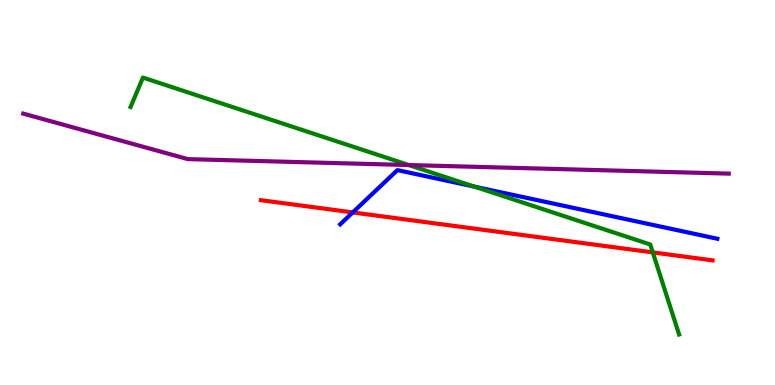[{'lines': ['blue', 'red'], 'intersections': [{'x': 4.55, 'y': 4.48}]}, {'lines': ['green', 'red'], 'intersections': [{'x': 8.42, 'y': 3.44}]}, {'lines': ['purple', 'red'], 'intersections': []}, {'lines': ['blue', 'green'], 'intersections': [{'x': 6.12, 'y': 5.15}]}, {'lines': ['blue', 'purple'], 'intersections': []}, {'lines': ['green', 'purple'], 'intersections': [{'x': 5.28, 'y': 5.71}]}]